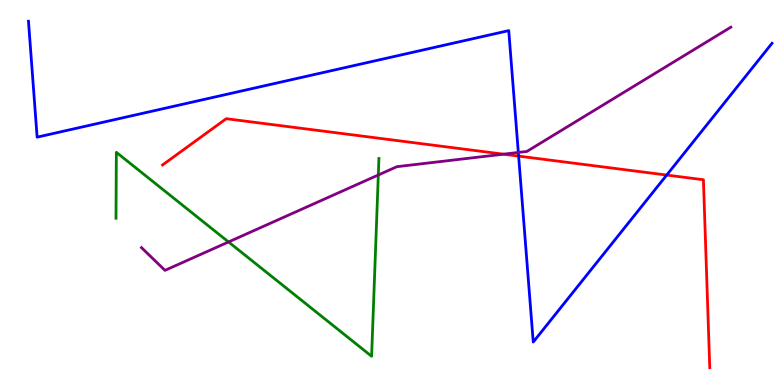[{'lines': ['blue', 'red'], 'intersections': [{'x': 6.69, 'y': 5.95}, {'x': 8.6, 'y': 5.45}]}, {'lines': ['green', 'red'], 'intersections': []}, {'lines': ['purple', 'red'], 'intersections': [{'x': 6.5, 'y': 6.0}]}, {'lines': ['blue', 'green'], 'intersections': []}, {'lines': ['blue', 'purple'], 'intersections': [{'x': 6.69, 'y': 6.04}]}, {'lines': ['green', 'purple'], 'intersections': [{'x': 2.95, 'y': 3.72}, {'x': 4.88, 'y': 5.45}]}]